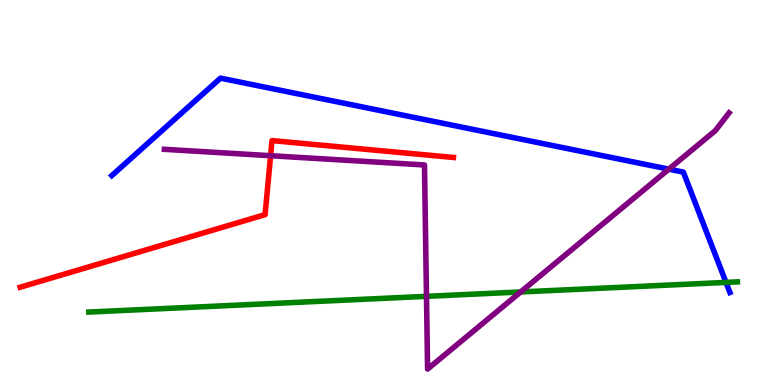[{'lines': ['blue', 'red'], 'intersections': []}, {'lines': ['green', 'red'], 'intersections': []}, {'lines': ['purple', 'red'], 'intersections': [{'x': 3.49, 'y': 5.96}]}, {'lines': ['blue', 'green'], 'intersections': [{'x': 9.37, 'y': 2.67}]}, {'lines': ['blue', 'purple'], 'intersections': [{'x': 8.63, 'y': 5.61}]}, {'lines': ['green', 'purple'], 'intersections': [{'x': 5.5, 'y': 2.3}, {'x': 6.72, 'y': 2.42}]}]